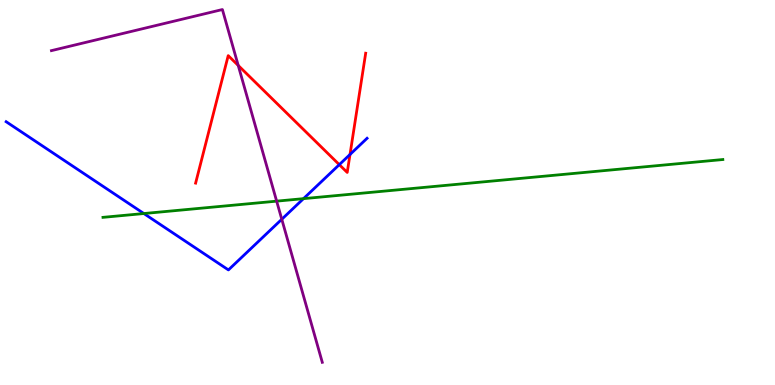[{'lines': ['blue', 'red'], 'intersections': [{'x': 4.38, 'y': 5.72}, {'x': 4.52, 'y': 5.99}]}, {'lines': ['green', 'red'], 'intersections': []}, {'lines': ['purple', 'red'], 'intersections': [{'x': 3.07, 'y': 8.3}]}, {'lines': ['blue', 'green'], 'intersections': [{'x': 1.86, 'y': 4.45}, {'x': 3.92, 'y': 4.84}]}, {'lines': ['blue', 'purple'], 'intersections': [{'x': 3.64, 'y': 4.3}]}, {'lines': ['green', 'purple'], 'intersections': [{'x': 3.57, 'y': 4.78}]}]